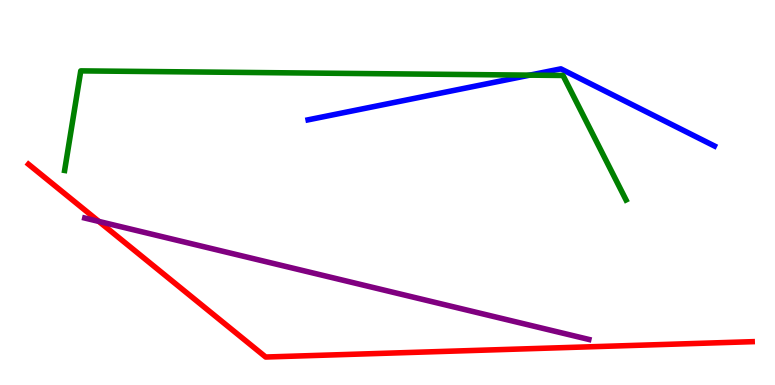[{'lines': ['blue', 'red'], 'intersections': []}, {'lines': ['green', 'red'], 'intersections': []}, {'lines': ['purple', 'red'], 'intersections': [{'x': 1.28, 'y': 4.25}]}, {'lines': ['blue', 'green'], 'intersections': [{'x': 6.84, 'y': 8.05}]}, {'lines': ['blue', 'purple'], 'intersections': []}, {'lines': ['green', 'purple'], 'intersections': []}]